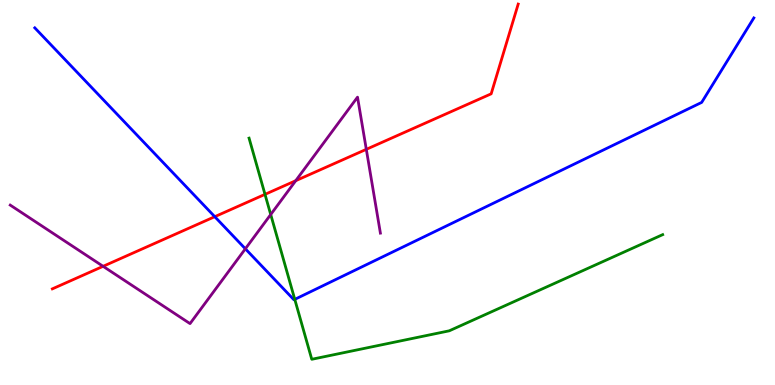[{'lines': ['blue', 'red'], 'intersections': [{'x': 2.77, 'y': 4.37}]}, {'lines': ['green', 'red'], 'intersections': [{'x': 3.42, 'y': 4.95}]}, {'lines': ['purple', 'red'], 'intersections': [{'x': 1.33, 'y': 3.08}, {'x': 3.82, 'y': 5.31}, {'x': 4.73, 'y': 6.12}]}, {'lines': ['blue', 'green'], 'intersections': [{'x': 3.8, 'y': 2.22}]}, {'lines': ['blue', 'purple'], 'intersections': [{'x': 3.17, 'y': 3.54}]}, {'lines': ['green', 'purple'], 'intersections': [{'x': 3.49, 'y': 4.43}]}]